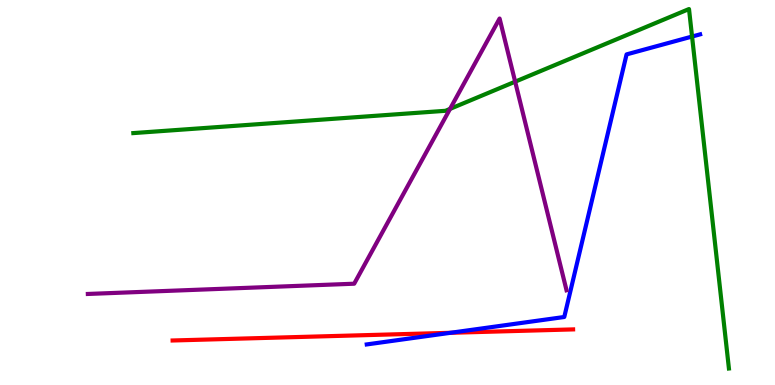[{'lines': ['blue', 'red'], 'intersections': [{'x': 5.81, 'y': 1.36}]}, {'lines': ['green', 'red'], 'intersections': []}, {'lines': ['purple', 'red'], 'intersections': []}, {'lines': ['blue', 'green'], 'intersections': [{'x': 8.93, 'y': 9.05}]}, {'lines': ['blue', 'purple'], 'intersections': []}, {'lines': ['green', 'purple'], 'intersections': [{'x': 5.81, 'y': 7.17}, {'x': 6.65, 'y': 7.88}]}]